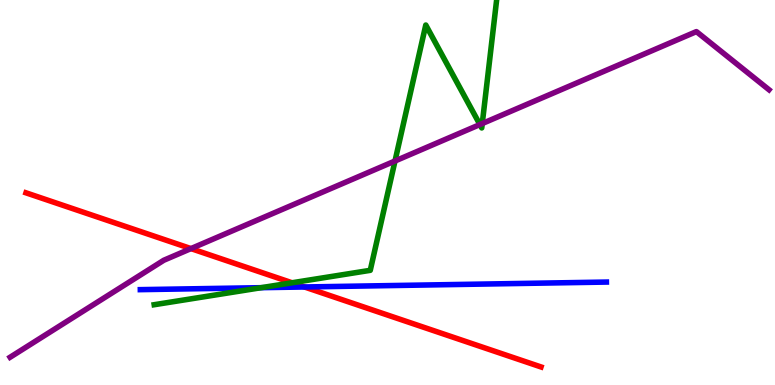[{'lines': ['blue', 'red'], 'intersections': [{'x': 3.93, 'y': 2.55}]}, {'lines': ['green', 'red'], 'intersections': [{'x': 3.77, 'y': 2.66}]}, {'lines': ['purple', 'red'], 'intersections': [{'x': 2.46, 'y': 3.54}]}, {'lines': ['blue', 'green'], 'intersections': [{'x': 3.37, 'y': 2.53}]}, {'lines': ['blue', 'purple'], 'intersections': []}, {'lines': ['green', 'purple'], 'intersections': [{'x': 5.1, 'y': 5.82}, {'x': 6.19, 'y': 6.76}, {'x': 6.22, 'y': 6.79}]}]